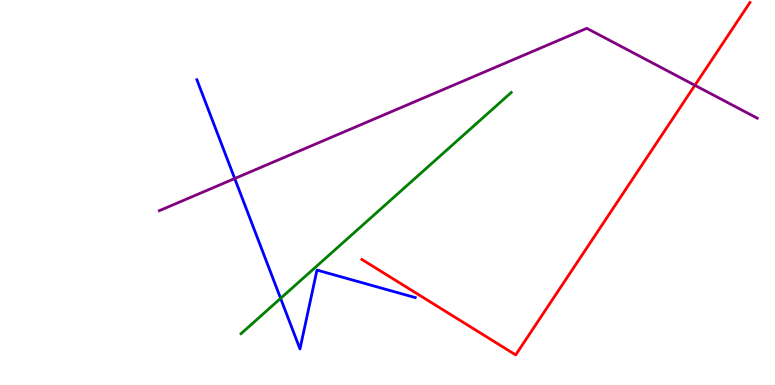[{'lines': ['blue', 'red'], 'intersections': []}, {'lines': ['green', 'red'], 'intersections': []}, {'lines': ['purple', 'red'], 'intersections': [{'x': 8.97, 'y': 7.78}]}, {'lines': ['blue', 'green'], 'intersections': [{'x': 3.62, 'y': 2.25}]}, {'lines': ['blue', 'purple'], 'intersections': [{'x': 3.03, 'y': 5.36}]}, {'lines': ['green', 'purple'], 'intersections': []}]